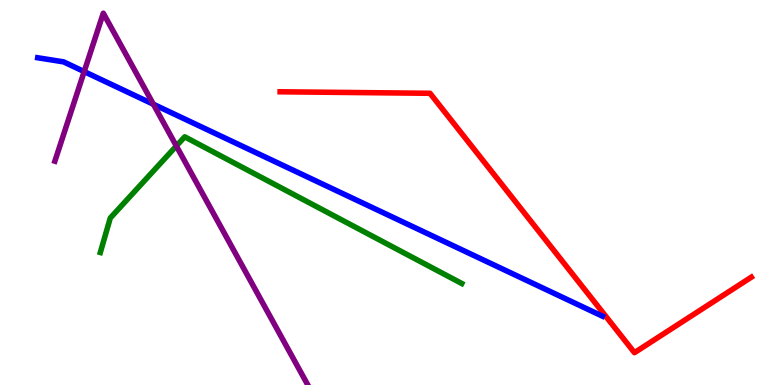[{'lines': ['blue', 'red'], 'intersections': []}, {'lines': ['green', 'red'], 'intersections': []}, {'lines': ['purple', 'red'], 'intersections': []}, {'lines': ['blue', 'green'], 'intersections': []}, {'lines': ['blue', 'purple'], 'intersections': [{'x': 1.09, 'y': 8.14}, {'x': 1.98, 'y': 7.29}]}, {'lines': ['green', 'purple'], 'intersections': [{'x': 2.28, 'y': 6.21}]}]